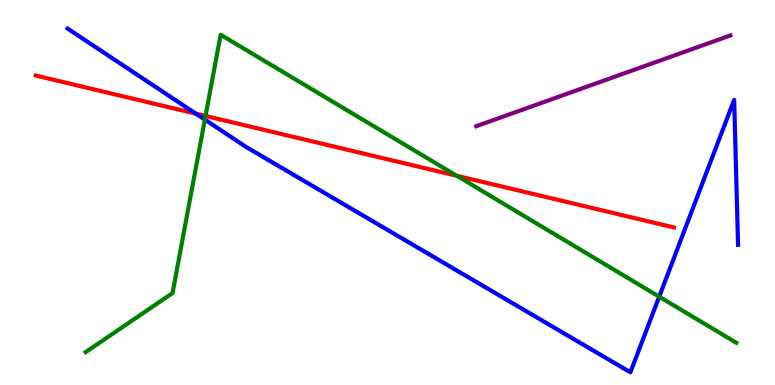[{'lines': ['blue', 'red'], 'intersections': [{'x': 2.53, 'y': 7.05}]}, {'lines': ['green', 'red'], 'intersections': [{'x': 2.65, 'y': 6.99}, {'x': 5.89, 'y': 5.43}]}, {'lines': ['purple', 'red'], 'intersections': []}, {'lines': ['blue', 'green'], 'intersections': [{'x': 2.64, 'y': 6.89}, {'x': 8.51, 'y': 2.29}]}, {'lines': ['blue', 'purple'], 'intersections': []}, {'lines': ['green', 'purple'], 'intersections': []}]